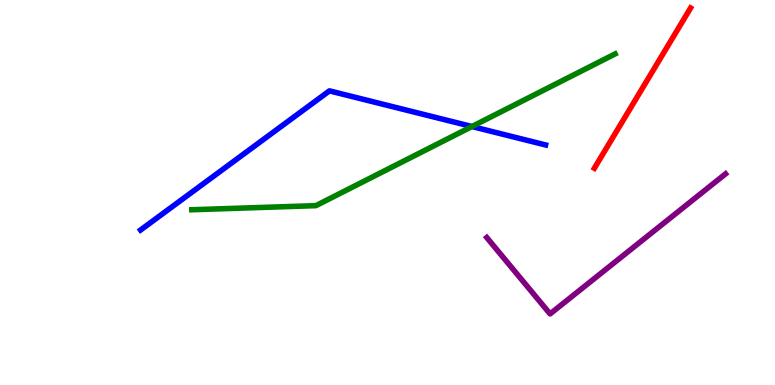[{'lines': ['blue', 'red'], 'intersections': []}, {'lines': ['green', 'red'], 'intersections': []}, {'lines': ['purple', 'red'], 'intersections': []}, {'lines': ['blue', 'green'], 'intersections': [{'x': 6.09, 'y': 6.71}]}, {'lines': ['blue', 'purple'], 'intersections': []}, {'lines': ['green', 'purple'], 'intersections': []}]